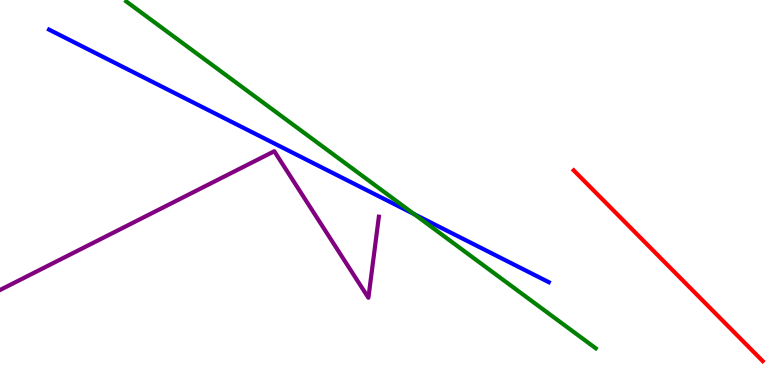[{'lines': ['blue', 'red'], 'intersections': []}, {'lines': ['green', 'red'], 'intersections': []}, {'lines': ['purple', 'red'], 'intersections': []}, {'lines': ['blue', 'green'], 'intersections': [{'x': 5.34, 'y': 4.44}]}, {'lines': ['blue', 'purple'], 'intersections': []}, {'lines': ['green', 'purple'], 'intersections': []}]